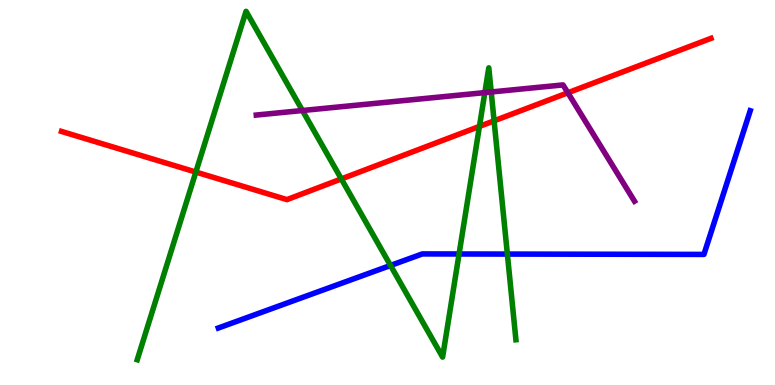[{'lines': ['blue', 'red'], 'intersections': []}, {'lines': ['green', 'red'], 'intersections': [{'x': 2.53, 'y': 5.53}, {'x': 4.4, 'y': 5.35}, {'x': 6.19, 'y': 6.72}, {'x': 6.38, 'y': 6.86}]}, {'lines': ['purple', 'red'], 'intersections': [{'x': 7.33, 'y': 7.59}]}, {'lines': ['blue', 'green'], 'intersections': [{'x': 5.04, 'y': 3.1}, {'x': 5.92, 'y': 3.4}, {'x': 6.55, 'y': 3.4}]}, {'lines': ['blue', 'purple'], 'intersections': []}, {'lines': ['green', 'purple'], 'intersections': [{'x': 3.9, 'y': 7.13}, {'x': 6.26, 'y': 7.59}, {'x': 6.34, 'y': 7.61}]}]